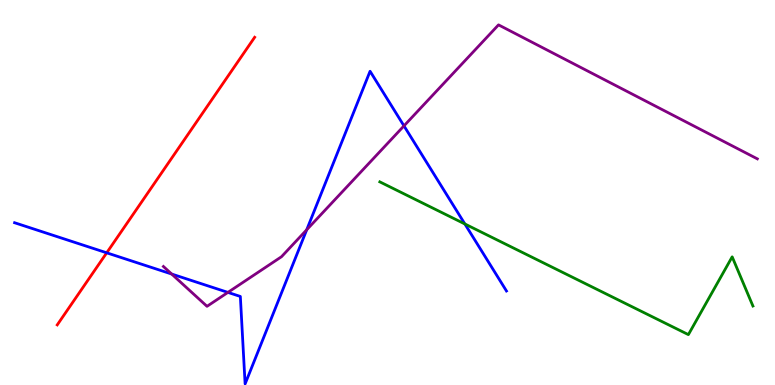[{'lines': ['blue', 'red'], 'intersections': [{'x': 1.38, 'y': 3.43}]}, {'lines': ['green', 'red'], 'intersections': []}, {'lines': ['purple', 'red'], 'intersections': []}, {'lines': ['blue', 'green'], 'intersections': [{'x': 6.0, 'y': 4.18}]}, {'lines': ['blue', 'purple'], 'intersections': [{'x': 2.22, 'y': 2.88}, {'x': 2.94, 'y': 2.41}, {'x': 3.96, 'y': 4.03}, {'x': 5.21, 'y': 6.73}]}, {'lines': ['green', 'purple'], 'intersections': []}]